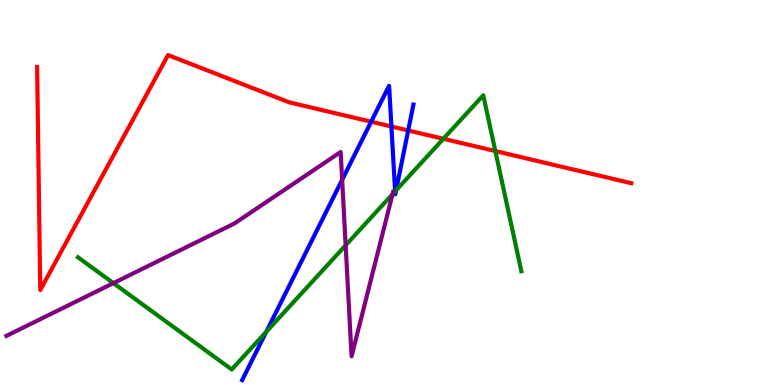[{'lines': ['blue', 'red'], 'intersections': [{'x': 4.79, 'y': 6.84}, {'x': 5.05, 'y': 6.71}, {'x': 5.27, 'y': 6.61}]}, {'lines': ['green', 'red'], 'intersections': [{'x': 5.72, 'y': 6.4}, {'x': 6.39, 'y': 6.08}]}, {'lines': ['purple', 'red'], 'intersections': []}, {'lines': ['blue', 'green'], 'intersections': [{'x': 3.44, 'y': 1.38}, {'x': 5.1, 'y': 5.03}, {'x': 5.11, 'y': 5.06}]}, {'lines': ['blue', 'purple'], 'intersections': [{'x': 4.42, 'y': 5.33}]}, {'lines': ['green', 'purple'], 'intersections': [{'x': 1.46, 'y': 2.65}, {'x': 4.46, 'y': 3.63}, {'x': 5.07, 'y': 4.96}]}]